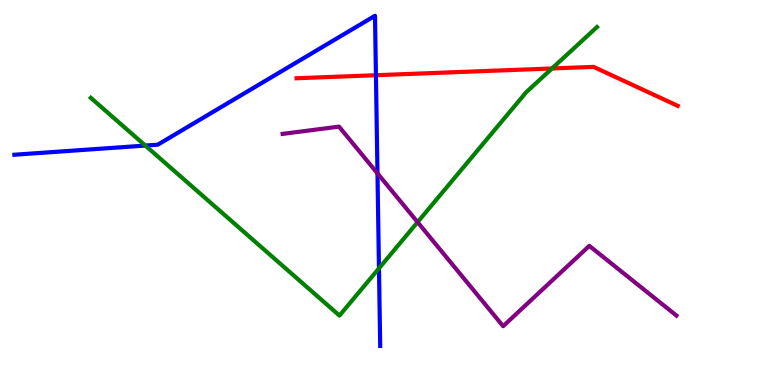[{'lines': ['blue', 'red'], 'intersections': [{'x': 4.85, 'y': 8.05}]}, {'lines': ['green', 'red'], 'intersections': [{'x': 7.12, 'y': 8.22}]}, {'lines': ['purple', 'red'], 'intersections': []}, {'lines': ['blue', 'green'], 'intersections': [{'x': 1.88, 'y': 6.22}, {'x': 4.89, 'y': 3.03}]}, {'lines': ['blue', 'purple'], 'intersections': [{'x': 4.87, 'y': 5.5}]}, {'lines': ['green', 'purple'], 'intersections': [{'x': 5.39, 'y': 4.23}]}]